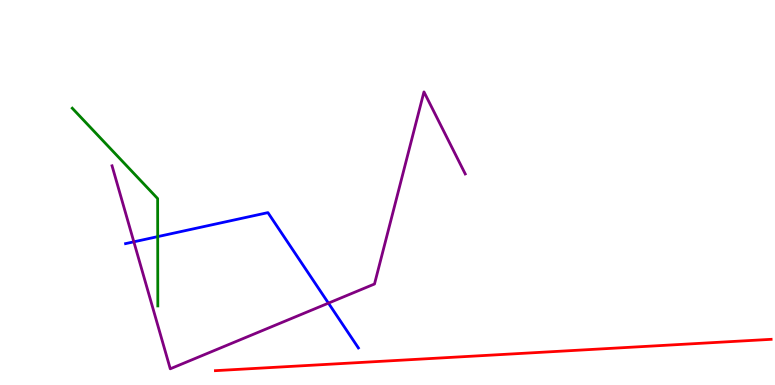[{'lines': ['blue', 'red'], 'intersections': []}, {'lines': ['green', 'red'], 'intersections': []}, {'lines': ['purple', 'red'], 'intersections': []}, {'lines': ['blue', 'green'], 'intersections': [{'x': 2.03, 'y': 3.85}]}, {'lines': ['blue', 'purple'], 'intersections': [{'x': 1.73, 'y': 3.72}, {'x': 4.24, 'y': 2.13}]}, {'lines': ['green', 'purple'], 'intersections': []}]